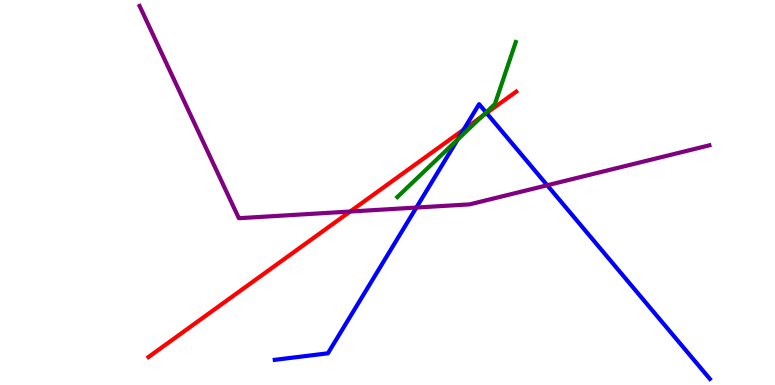[{'lines': ['blue', 'red'], 'intersections': [{'x': 5.98, 'y': 6.63}, {'x': 6.28, 'y': 7.06}]}, {'lines': ['green', 'red'], 'intersections': [{'x': 6.22, 'y': 6.98}]}, {'lines': ['purple', 'red'], 'intersections': [{'x': 4.52, 'y': 4.51}]}, {'lines': ['blue', 'green'], 'intersections': [{'x': 5.9, 'y': 6.37}, {'x': 6.27, 'y': 7.08}]}, {'lines': ['blue', 'purple'], 'intersections': [{'x': 5.37, 'y': 4.61}, {'x': 7.06, 'y': 5.19}]}, {'lines': ['green', 'purple'], 'intersections': []}]